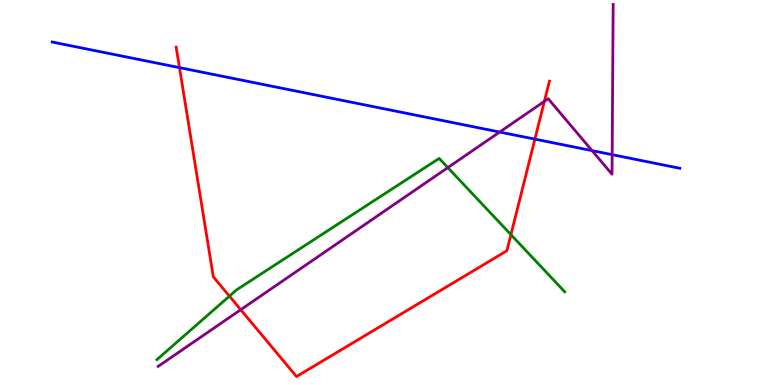[{'lines': ['blue', 'red'], 'intersections': [{'x': 2.32, 'y': 8.24}, {'x': 6.9, 'y': 6.39}]}, {'lines': ['green', 'red'], 'intersections': [{'x': 2.96, 'y': 2.31}, {'x': 6.59, 'y': 3.91}]}, {'lines': ['purple', 'red'], 'intersections': [{'x': 3.11, 'y': 1.96}, {'x': 7.02, 'y': 7.37}]}, {'lines': ['blue', 'green'], 'intersections': []}, {'lines': ['blue', 'purple'], 'intersections': [{'x': 6.45, 'y': 6.57}, {'x': 7.64, 'y': 6.09}, {'x': 7.9, 'y': 5.98}]}, {'lines': ['green', 'purple'], 'intersections': [{'x': 5.78, 'y': 5.65}]}]